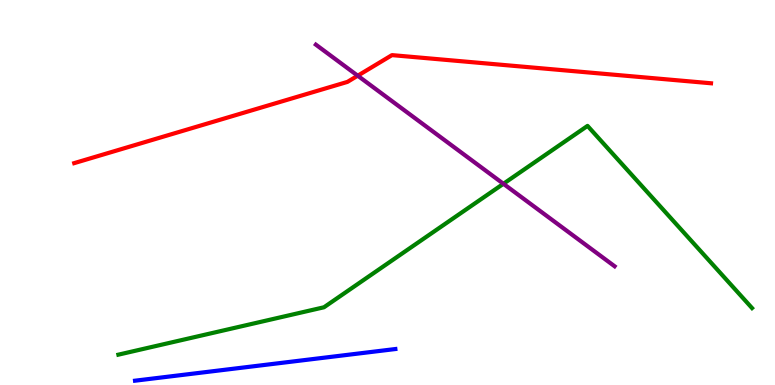[{'lines': ['blue', 'red'], 'intersections': []}, {'lines': ['green', 'red'], 'intersections': []}, {'lines': ['purple', 'red'], 'intersections': [{'x': 4.62, 'y': 8.03}]}, {'lines': ['blue', 'green'], 'intersections': []}, {'lines': ['blue', 'purple'], 'intersections': []}, {'lines': ['green', 'purple'], 'intersections': [{'x': 6.5, 'y': 5.23}]}]